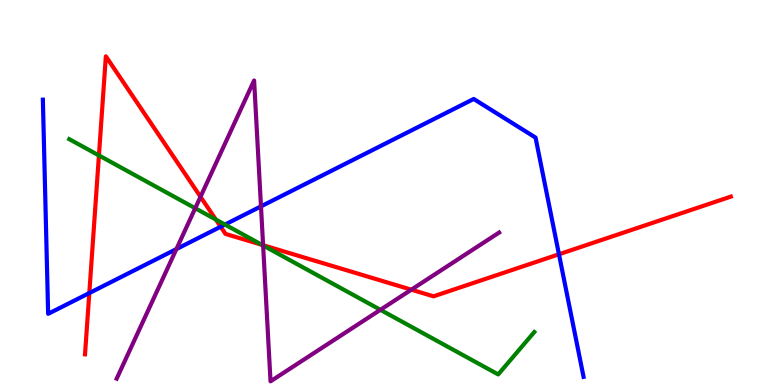[{'lines': ['blue', 'red'], 'intersections': [{'x': 1.15, 'y': 2.39}, {'x': 2.85, 'y': 4.11}, {'x': 7.21, 'y': 3.4}]}, {'lines': ['green', 'red'], 'intersections': [{'x': 1.28, 'y': 5.96}, {'x': 2.79, 'y': 4.3}, {'x': 3.38, 'y': 3.64}]}, {'lines': ['purple', 'red'], 'intersections': [{'x': 2.59, 'y': 4.89}, {'x': 3.39, 'y': 3.63}, {'x': 5.31, 'y': 2.48}]}, {'lines': ['blue', 'green'], 'intersections': [{'x': 2.9, 'y': 4.17}]}, {'lines': ['blue', 'purple'], 'intersections': [{'x': 2.28, 'y': 3.53}, {'x': 3.37, 'y': 4.64}]}, {'lines': ['green', 'purple'], 'intersections': [{'x': 2.52, 'y': 4.59}, {'x': 3.4, 'y': 3.62}, {'x': 4.91, 'y': 1.95}]}]